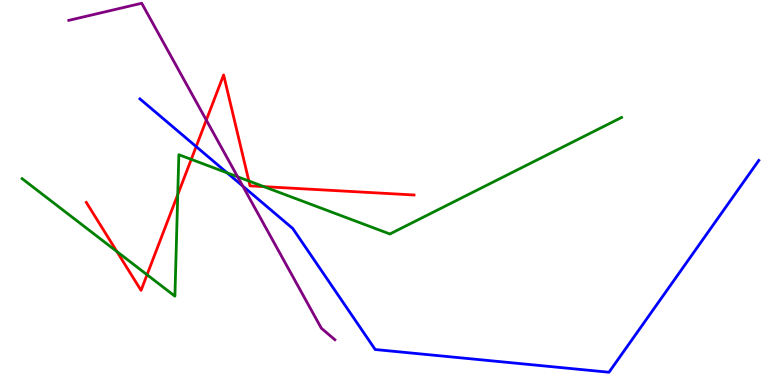[{'lines': ['blue', 'red'], 'intersections': [{'x': 2.53, 'y': 6.19}]}, {'lines': ['green', 'red'], 'intersections': [{'x': 1.51, 'y': 3.47}, {'x': 1.9, 'y': 2.86}, {'x': 2.29, 'y': 4.94}, {'x': 2.47, 'y': 5.86}, {'x': 3.21, 'y': 5.3}, {'x': 3.4, 'y': 5.15}]}, {'lines': ['purple', 'red'], 'intersections': [{'x': 2.66, 'y': 6.88}]}, {'lines': ['blue', 'green'], 'intersections': [{'x': 2.93, 'y': 5.51}]}, {'lines': ['blue', 'purple'], 'intersections': [{'x': 3.13, 'y': 5.17}]}, {'lines': ['green', 'purple'], 'intersections': [{'x': 3.07, 'y': 5.41}]}]